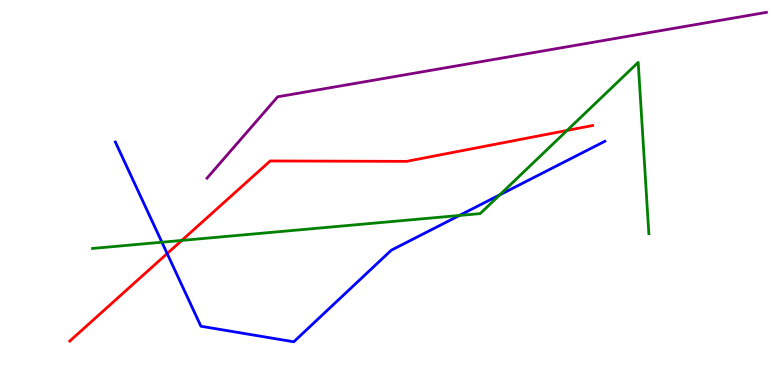[{'lines': ['blue', 'red'], 'intersections': [{'x': 2.16, 'y': 3.41}]}, {'lines': ['green', 'red'], 'intersections': [{'x': 2.35, 'y': 3.76}, {'x': 7.32, 'y': 6.61}]}, {'lines': ['purple', 'red'], 'intersections': []}, {'lines': ['blue', 'green'], 'intersections': [{'x': 2.09, 'y': 3.71}, {'x': 5.93, 'y': 4.4}, {'x': 6.45, 'y': 4.94}]}, {'lines': ['blue', 'purple'], 'intersections': []}, {'lines': ['green', 'purple'], 'intersections': []}]